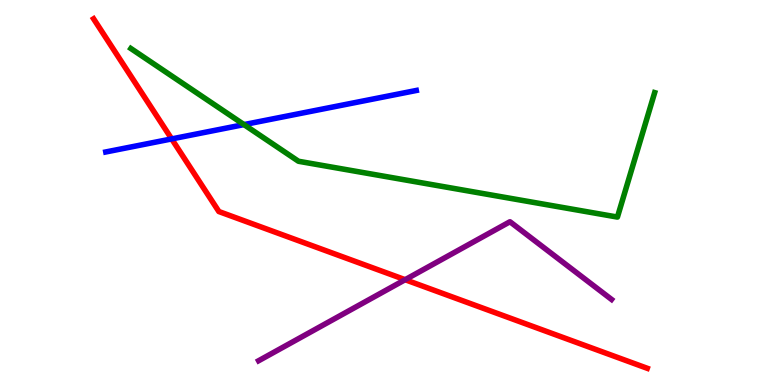[{'lines': ['blue', 'red'], 'intersections': [{'x': 2.22, 'y': 6.39}]}, {'lines': ['green', 'red'], 'intersections': []}, {'lines': ['purple', 'red'], 'intersections': [{'x': 5.23, 'y': 2.74}]}, {'lines': ['blue', 'green'], 'intersections': [{'x': 3.15, 'y': 6.76}]}, {'lines': ['blue', 'purple'], 'intersections': []}, {'lines': ['green', 'purple'], 'intersections': []}]